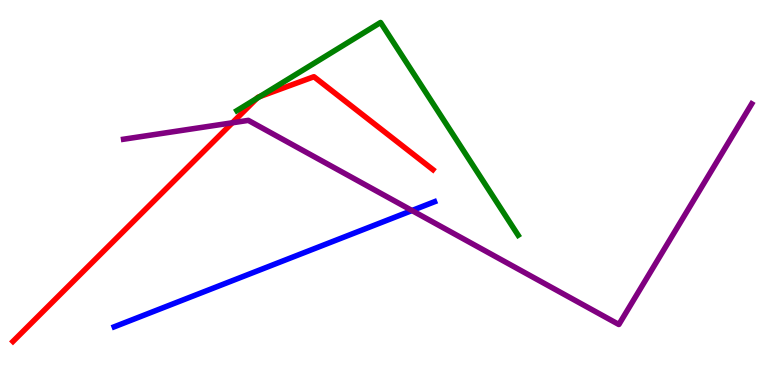[{'lines': ['blue', 'red'], 'intersections': []}, {'lines': ['green', 'red'], 'intersections': [{'x': 3.31, 'y': 7.44}, {'x': 3.35, 'y': 7.49}]}, {'lines': ['purple', 'red'], 'intersections': [{'x': 3.0, 'y': 6.81}]}, {'lines': ['blue', 'green'], 'intersections': []}, {'lines': ['blue', 'purple'], 'intersections': [{'x': 5.32, 'y': 4.53}]}, {'lines': ['green', 'purple'], 'intersections': []}]